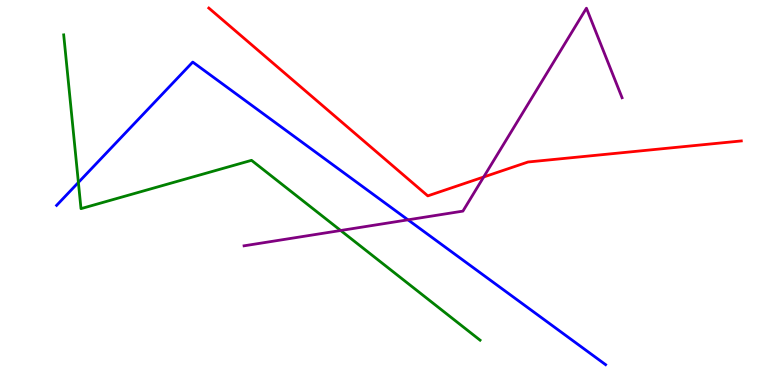[{'lines': ['blue', 'red'], 'intersections': []}, {'lines': ['green', 'red'], 'intersections': []}, {'lines': ['purple', 'red'], 'intersections': [{'x': 6.24, 'y': 5.4}]}, {'lines': ['blue', 'green'], 'intersections': [{'x': 1.01, 'y': 5.26}]}, {'lines': ['blue', 'purple'], 'intersections': [{'x': 5.26, 'y': 4.29}]}, {'lines': ['green', 'purple'], 'intersections': [{'x': 4.4, 'y': 4.01}]}]